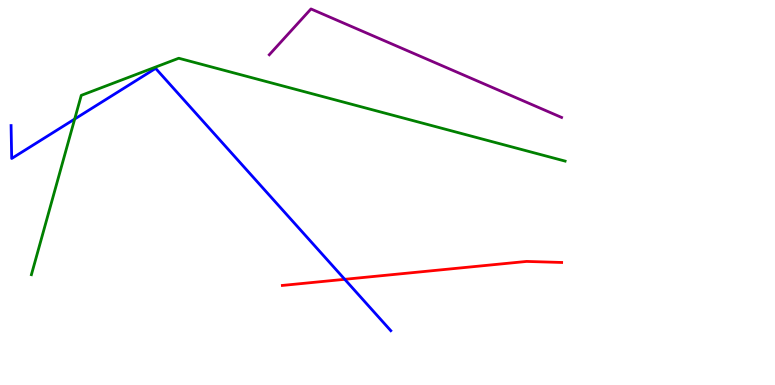[{'lines': ['blue', 'red'], 'intersections': [{'x': 4.45, 'y': 2.75}]}, {'lines': ['green', 'red'], 'intersections': []}, {'lines': ['purple', 'red'], 'intersections': []}, {'lines': ['blue', 'green'], 'intersections': [{'x': 0.964, 'y': 6.91}]}, {'lines': ['blue', 'purple'], 'intersections': []}, {'lines': ['green', 'purple'], 'intersections': []}]